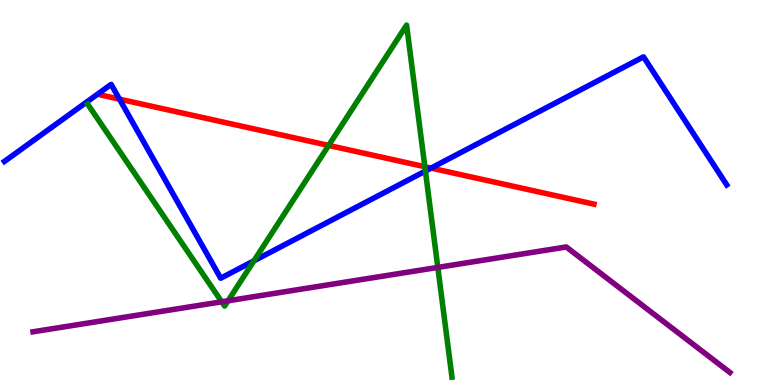[{'lines': ['blue', 'red'], 'intersections': [{'x': 1.54, 'y': 7.42}, {'x': 5.56, 'y': 5.63}]}, {'lines': ['green', 'red'], 'intersections': [{'x': 4.24, 'y': 6.22}, {'x': 5.48, 'y': 5.67}]}, {'lines': ['purple', 'red'], 'intersections': []}, {'lines': ['blue', 'green'], 'intersections': [{'x': 3.28, 'y': 3.23}, {'x': 5.49, 'y': 5.56}]}, {'lines': ['blue', 'purple'], 'intersections': []}, {'lines': ['green', 'purple'], 'intersections': [{'x': 2.86, 'y': 2.16}, {'x': 2.94, 'y': 2.19}, {'x': 5.65, 'y': 3.05}]}]